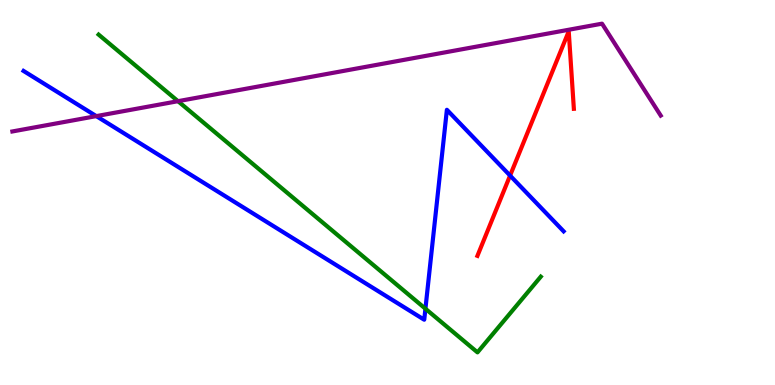[{'lines': ['blue', 'red'], 'intersections': [{'x': 6.58, 'y': 5.44}]}, {'lines': ['green', 'red'], 'intersections': []}, {'lines': ['purple', 'red'], 'intersections': []}, {'lines': ['blue', 'green'], 'intersections': [{'x': 5.49, 'y': 1.98}]}, {'lines': ['blue', 'purple'], 'intersections': [{'x': 1.24, 'y': 6.98}]}, {'lines': ['green', 'purple'], 'intersections': [{'x': 2.3, 'y': 7.37}]}]